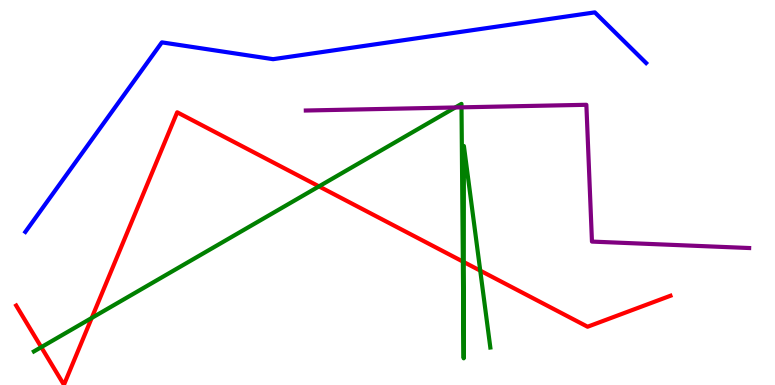[{'lines': ['blue', 'red'], 'intersections': []}, {'lines': ['green', 'red'], 'intersections': [{'x': 0.532, 'y': 0.983}, {'x': 1.18, 'y': 1.74}, {'x': 4.12, 'y': 5.16}, {'x': 5.97, 'y': 3.21}, {'x': 5.98, 'y': 3.19}, {'x': 6.2, 'y': 2.97}]}, {'lines': ['purple', 'red'], 'intersections': []}, {'lines': ['blue', 'green'], 'intersections': []}, {'lines': ['blue', 'purple'], 'intersections': []}, {'lines': ['green', 'purple'], 'intersections': [{'x': 5.87, 'y': 7.21}, {'x': 5.95, 'y': 7.21}]}]